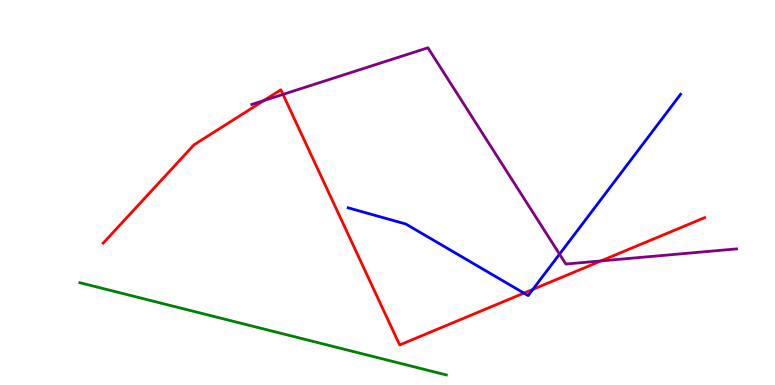[{'lines': ['blue', 'red'], 'intersections': [{'x': 6.76, 'y': 2.39}, {'x': 6.88, 'y': 2.48}]}, {'lines': ['green', 'red'], 'intersections': []}, {'lines': ['purple', 'red'], 'intersections': [{'x': 3.41, 'y': 7.39}, {'x': 3.65, 'y': 7.55}, {'x': 7.75, 'y': 3.22}]}, {'lines': ['blue', 'green'], 'intersections': []}, {'lines': ['blue', 'purple'], 'intersections': [{'x': 7.22, 'y': 3.4}]}, {'lines': ['green', 'purple'], 'intersections': []}]